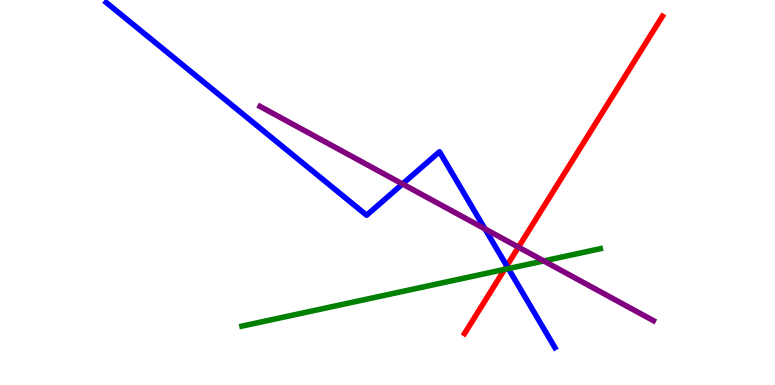[{'lines': ['blue', 'red'], 'intersections': [{'x': 6.54, 'y': 3.09}]}, {'lines': ['green', 'red'], 'intersections': [{'x': 6.51, 'y': 3.0}]}, {'lines': ['purple', 'red'], 'intersections': [{'x': 6.69, 'y': 3.58}]}, {'lines': ['blue', 'green'], 'intersections': [{'x': 6.56, 'y': 3.02}]}, {'lines': ['blue', 'purple'], 'intersections': [{'x': 5.19, 'y': 5.22}, {'x': 6.26, 'y': 4.05}]}, {'lines': ['green', 'purple'], 'intersections': [{'x': 7.02, 'y': 3.22}]}]